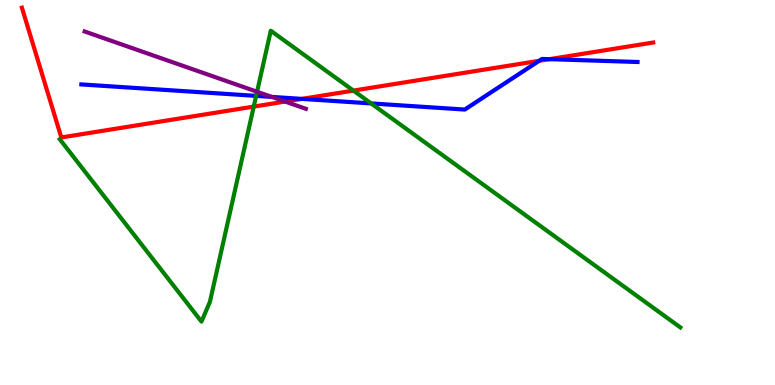[{'lines': ['blue', 'red'], 'intersections': [{'x': 3.89, 'y': 7.43}, {'x': 6.96, 'y': 8.42}, {'x': 7.09, 'y': 8.46}]}, {'lines': ['green', 'red'], 'intersections': [{'x': 3.27, 'y': 7.23}, {'x': 4.56, 'y': 7.65}]}, {'lines': ['purple', 'red'], 'intersections': [{'x': 3.68, 'y': 7.36}]}, {'lines': ['blue', 'green'], 'intersections': [{'x': 3.31, 'y': 7.51}, {'x': 4.79, 'y': 7.31}]}, {'lines': ['blue', 'purple'], 'intersections': [{'x': 3.51, 'y': 7.48}]}, {'lines': ['green', 'purple'], 'intersections': [{'x': 3.32, 'y': 7.62}]}]